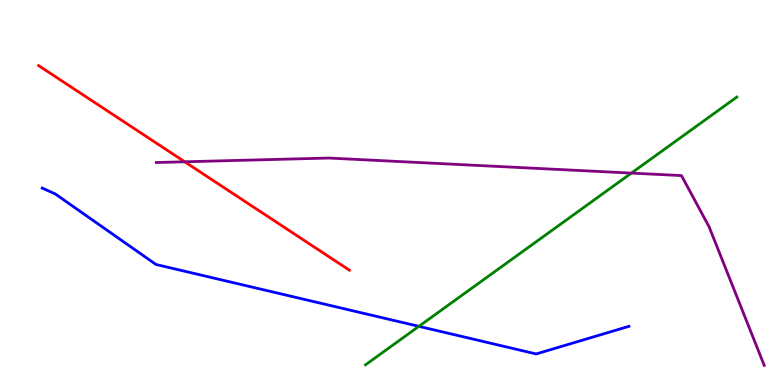[{'lines': ['blue', 'red'], 'intersections': []}, {'lines': ['green', 'red'], 'intersections': []}, {'lines': ['purple', 'red'], 'intersections': [{'x': 2.38, 'y': 5.8}]}, {'lines': ['blue', 'green'], 'intersections': [{'x': 5.4, 'y': 1.52}]}, {'lines': ['blue', 'purple'], 'intersections': []}, {'lines': ['green', 'purple'], 'intersections': [{'x': 8.15, 'y': 5.5}]}]